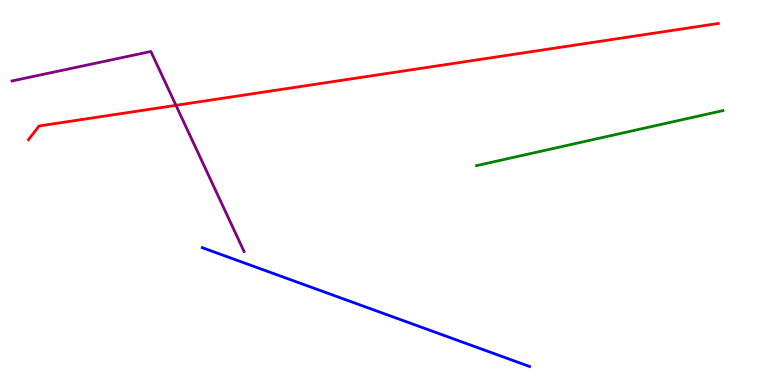[{'lines': ['blue', 'red'], 'intersections': []}, {'lines': ['green', 'red'], 'intersections': []}, {'lines': ['purple', 'red'], 'intersections': [{'x': 2.27, 'y': 7.26}]}, {'lines': ['blue', 'green'], 'intersections': []}, {'lines': ['blue', 'purple'], 'intersections': []}, {'lines': ['green', 'purple'], 'intersections': []}]